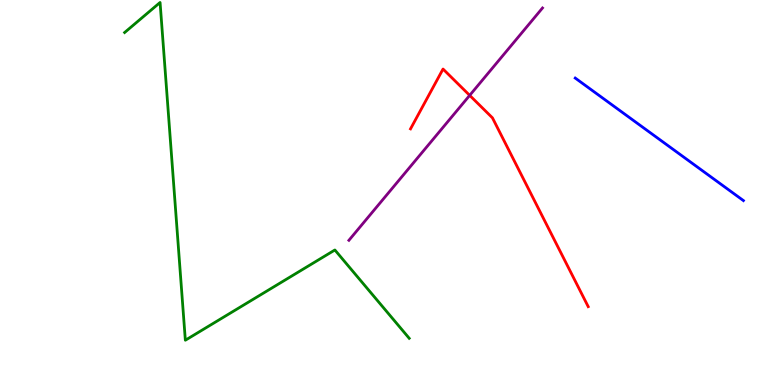[{'lines': ['blue', 'red'], 'intersections': []}, {'lines': ['green', 'red'], 'intersections': []}, {'lines': ['purple', 'red'], 'intersections': [{'x': 6.06, 'y': 7.52}]}, {'lines': ['blue', 'green'], 'intersections': []}, {'lines': ['blue', 'purple'], 'intersections': []}, {'lines': ['green', 'purple'], 'intersections': []}]